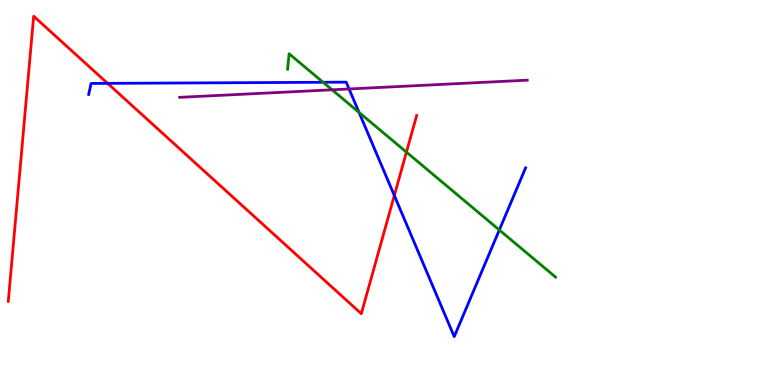[{'lines': ['blue', 'red'], 'intersections': [{'x': 1.39, 'y': 7.83}, {'x': 5.09, 'y': 4.92}]}, {'lines': ['green', 'red'], 'intersections': [{'x': 5.24, 'y': 6.05}]}, {'lines': ['purple', 'red'], 'intersections': []}, {'lines': ['blue', 'green'], 'intersections': [{'x': 4.17, 'y': 7.86}, {'x': 4.63, 'y': 7.08}, {'x': 6.44, 'y': 4.03}]}, {'lines': ['blue', 'purple'], 'intersections': [{'x': 4.5, 'y': 7.69}]}, {'lines': ['green', 'purple'], 'intersections': [{'x': 4.29, 'y': 7.67}]}]